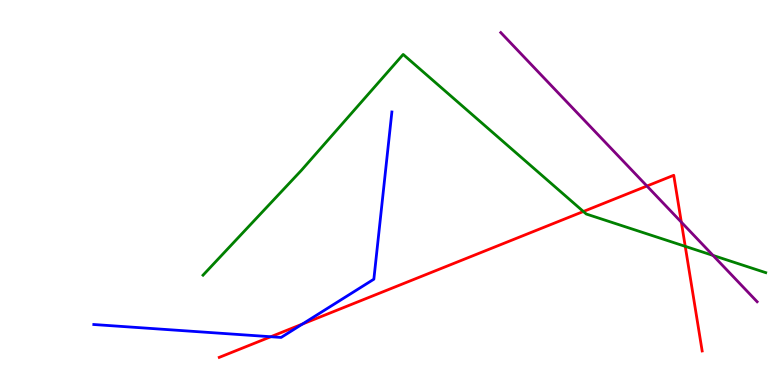[{'lines': ['blue', 'red'], 'intersections': [{'x': 3.49, 'y': 1.25}, {'x': 3.9, 'y': 1.58}]}, {'lines': ['green', 'red'], 'intersections': [{'x': 7.53, 'y': 4.51}, {'x': 8.84, 'y': 3.6}]}, {'lines': ['purple', 'red'], 'intersections': [{'x': 8.35, 'y': 5.17}, {'x': 8.79, 'y': 4.23}]}, {'lines': ['blue', 'green'], 'intersections': []}, {'lines': ['blue', 'purple'], 'intersections': []}, {'lines': ['green', 'purple'], 'intersections': [{'x': 9.2, 'y': 3.37}]}]